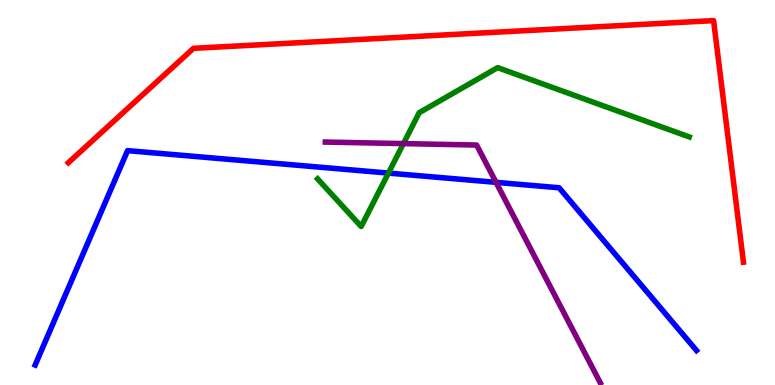[{'lines': ['blue', 'red'], 'intersections': []}, {'lines': ['green', 'red'], 'intersections': []}, {'lines': ['purple', 'red'], 'intersections': []}, {'lines': ['blue', 'green'], 'intersections': [{'x': 5.01, 'y': 5.5}]}, {'lines': ['blue', 'purple'], 'intersections': [{'x': 6.4, 'y': 5.26}]}, {'lines': ['green', 'purple'], 'intersections': [{'x': 5.21, 'y': 6.27}]}]